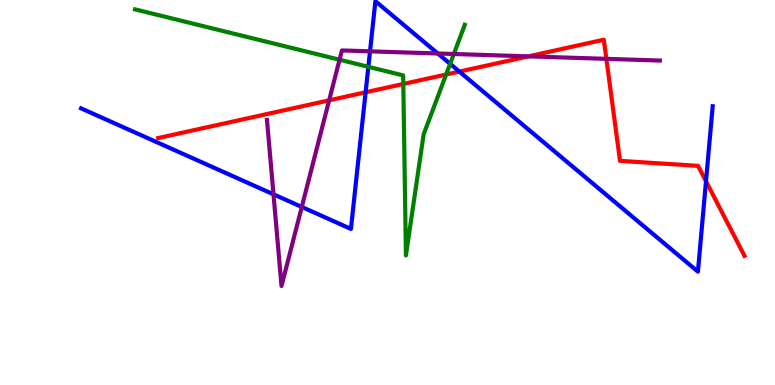[{'lines': ['blue', 'red'], 'intersections': [{'x': 4.72, 'y': 7.6}, {'x': 5.93, 'y': 8.14}, {'x': 9.11, 'y': 5.29}]}, {'lines': ['green', 'red'], 'intersections': [{'x': 5.2, 'y': 7.82}, {'x': 5.76, 'y': 8.06}]}, {'lines': ['purple', 'red'], 'intersections': [{'x': 4.25, 'y': 7.39}, {'x': 6.82, 'y': 8.54}, {'x': 7.82, 'y': 8.47}]}, {'lines': ['blue', 'green'], 'intersections': [{'x': 4.75, 'y': 8.26}, {'x': 5.81, 'y': 8.34}]}, {'lines': ['blue', 'purple'], 'intersections': [{'x': 3.53, 'y': 4.95}, {'x': 3.89, 'y': 4.62}, {'x': 4.77, 'y': 8.67}, {'x': 5.65, 'y': 8.61}]}, {'lines': ['green', 'purple'], 'intersections': [{'x': 4.38, 'y': 8.45}, {'x': 5.86, 'y': 8.6}]}]